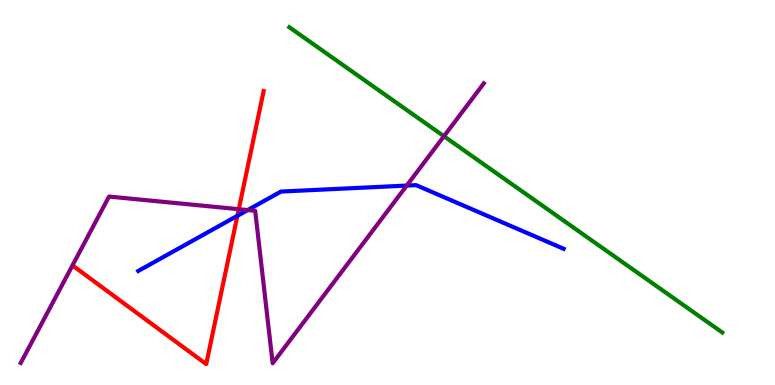[{'lines': ['blue', 'red'], 'intersections': [{'x': 3.06, 'y': 4.39}]}, {'lines': ['green', 'red'], 'intersections': []}, {'lines': ['purple', 'red'], 'intersections': [{'x': 3.08, 'y': 4.57}]}, {'lines': ['blue', 'green'], 'intersections': []}, {'lines': ['blue', 'purple'], 'intersections': [{'x': 3.2, 'y': 4.54}, {'x': 5.25, 'y': 5.18}]}, {'lines': ['green', 'purple'], 'intersections': [{'x': 5.73, 'y': 6.46}]}]